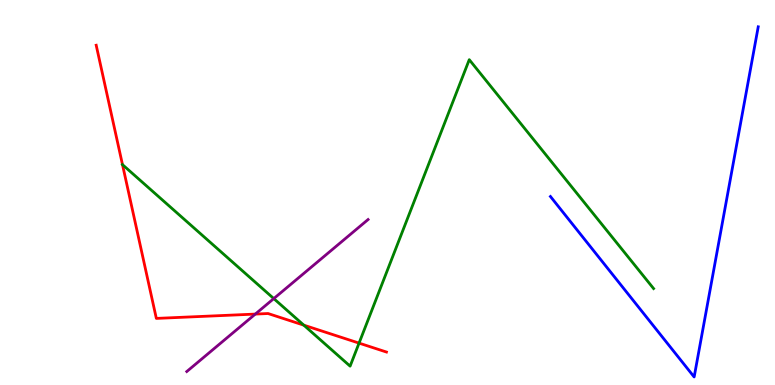[{'lines': ['blue', 'red'], 'intersections': []}, {'lines': ['green', 'red'], 'intersections': [{'x': 1.58, 'y': 5.72}, {'x': 3.92, 'y': 1.55}, {'x': 4.63, 'y': 1.09}]}, {'lines': ['purple', 'red'], 'intersections': [{'x': 3.29, 'y': 1.84}]}, {'lines': ['blue', 'green'], 'intersections': []}, {'lines': ['blue', 'purple'], 'intersections': []}, {'lines': ['green', 'purple'], 'intersections': [{'x': 3.53, 'y': 2.24}]}]